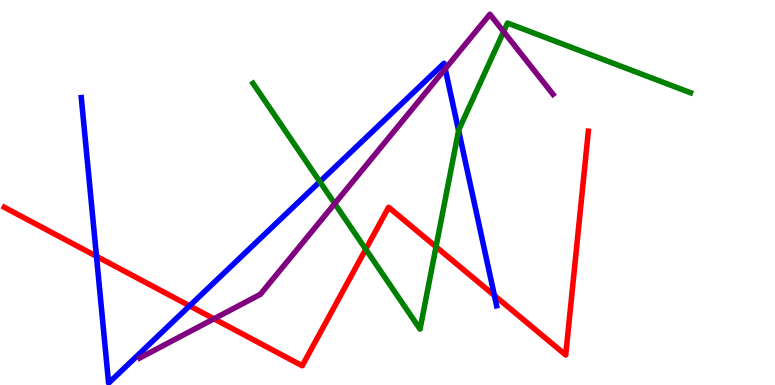[{'lines': ['blue', 'red'], 'intersections': [{'x': 1.24, 'y': 3.34}, {'x': 2.45, 'y': 2.06}, {'x': 6.38, 'y': 2.32}]}, {'lines': ['green', 'red'], 'intersections': [{'x': 4.72, 'y': 3.53}, {'x': 5.63, 'y': 3.59}]}, {'lines': ['purple', 'red'], 'intersections': [{'x': 2.76, 'y': 1.72}]}, {'lines': ['blue', 'green'], 'intersections': [{'x': 4.13, 'y': 5.28}, {'x': 5.92, 'y': 6.61}]}, {'lines': ['blue', 'purple'], 'intersections': [{'x': 5.74, 'y': 8.21}]}, {'lines': ['green', 'purple'], 'intersections': [{'x': 4.32, 'y': 4.71}, {'x': 6.5, 'y': 9.18}]}]